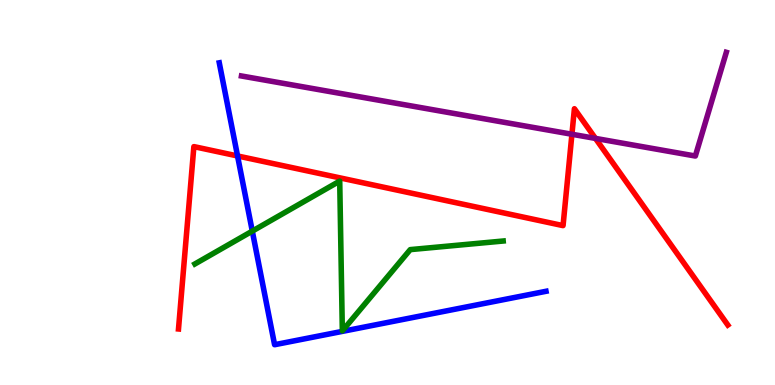[{'lines': ['blue', 'red'], 'intersections': [{'x': 3.07, 'y': 5.95}]}, {'lines': ['green', 'red'], 'intersections': []}, {'lines': ['purple', 'red'], 'intersections': [{'x': 7.38, 'y': 6.51}, {'x': 7.68, 'y': 6.41}]}, {'lines': ['blue', 'green'], 'intersections': [{'x': 3.26, 'y': 4.0}]}, {'lines': ['blue', 'purple'], 'intersections': []}, {'lines': ['green', 'purple'], 'intersections': []}]